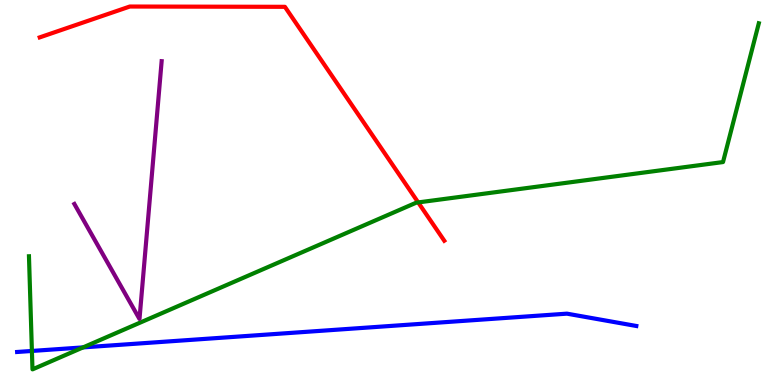[{'lines': ['blue', 'red'], 'intersections': []}, {'lines': ['green', 'red'], 'intersections': [{'x': 5.4, 'y': 4.74}]}, {'lines': ['purple', 'red'], 'intersections': []}, {'lines': ['blue', 'green'], 'intersections': [{'x': 0.412, 'y': 0.884}, {'x': 1.07, 'y': 0.977}]}, {'lines': ['blue', 'purple'], 'intersections': []}, {'lines': ['green', 'purple'], 'intersections': []}]